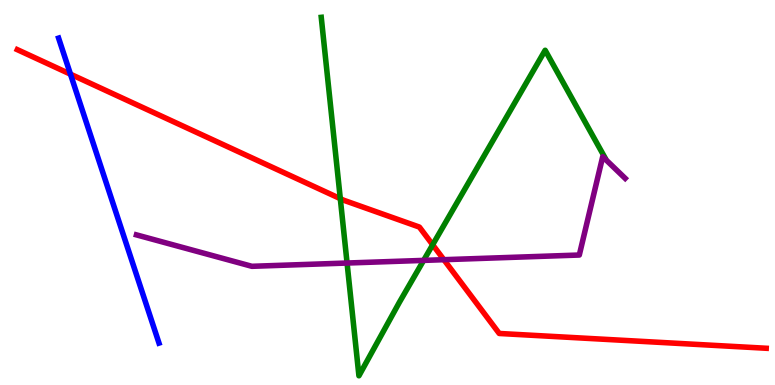[{'lines': ['blue', 'red'], 'intersections': [{'x': 0.909, 'y': 8.07}]}, {'lines': ['green', 'red'], 'intersections': [{'x': 4.39, 'y': 4.84}, {'x': 5.58, 'y': 3.64}]}, {'lines': ['purple', 'red'], 'intersections': [{'x': 5.73, 'y': 3.25}]}, {'lines': ['blue', 'green'], 'intersections': []}, {'lines': ['blue', 'purple'], 'intersections': []}, {'lines': ['green', 'purple'], 'intersections': [{'x': 4.48, 'y': 3.17}, {'x': 5.47, 'y': 3.24}]}]